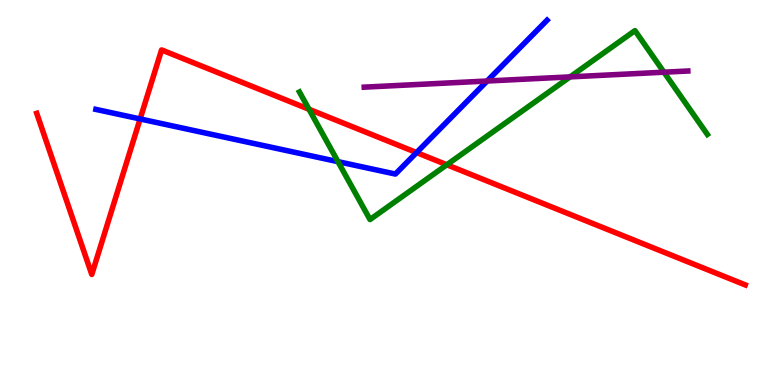[{'lines': ['blue', 'red'], 'intersections': [{'x': 1.81, 'y': 6.91}, {'x': 5.38, 'y': 6.04}]}, {'lines': ['green', 'red'], 'intersections': [{'x': 3.99, 'y': 7.16}, {'x': 5.77, 'y': 5.72}]}, {'lines': ['purple', 'red'], 'intersections': []}, {'lines': ['blue', 'green'], 'intersections': [{'x': 4.36, 'y': 5.8}]}, {'lines': ['blue', 'purple'], 'intersections': [{'x': 6.29, 'y': 7.9}]}, {'lines': ['green', 'purple'], 'intersections': [{'x': 7.36, 'y': 8.0}, {'x': 8.57, 'y': 8.12}]}]